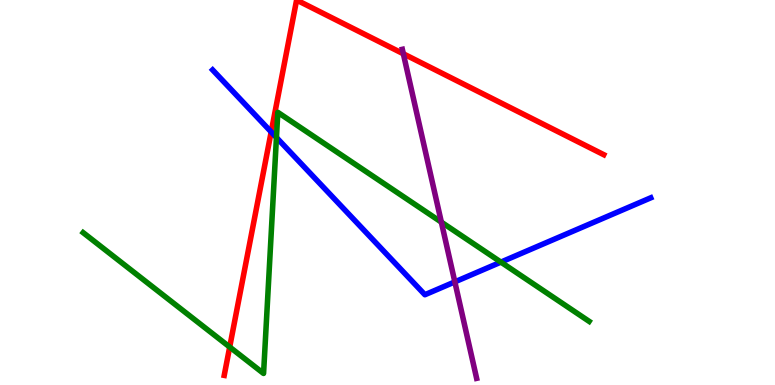[{'lines': ['blue', 'red'], 'intersections': [{'x': 3.5, 'y': 6.57}]}, {'lines': ['green', 'red'], 'intersections': [{'x': 2.96, 'y': 0.986}]}, {'lines': ['purple', 'red'], 'intersections': [{'x': 5.2, 'y': 8.6}]}, {'lines': ['blue', 'green'], 'intersections': [{'x': 3.57, 'y': 6.43}, {'x': 6.46, 'y': 3.19}]}, {'lines': ['blue', 'purple'], 'intersections': [{'x': 5.87, 'y': 2.68}]}, {'lines': ['green', 'purple'], 'intersections': [{'x': 5.69, 'y': 4.23}]}]